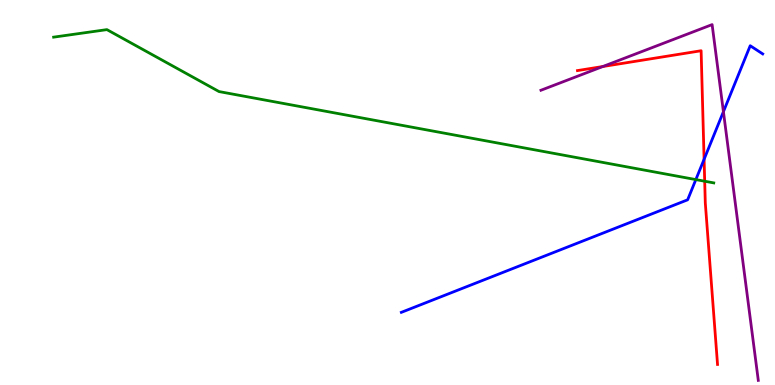[{'lines': ['blue', 'red'], 'intersections': [{'x': 9.09, 'y': 5.86}]}, {'lines': ['green', 'red'], 'intersections': [{'x': 9.09, 'y': 5.29}]}, {'lines': ['purple', 'red'], 'intersections': [{'x': 7.78, 'y': 8.27}]}, {'lines': ['blue', 'green'], 'intersections': [{'x': 8.98, 'y': 5.34}]}, {'lines': ['blue', 'purple'], 'intersections': [{'x': 9.33, 'y': 7.1}]}, {'lines': ['green', 'purple'], 'intersections': []}]